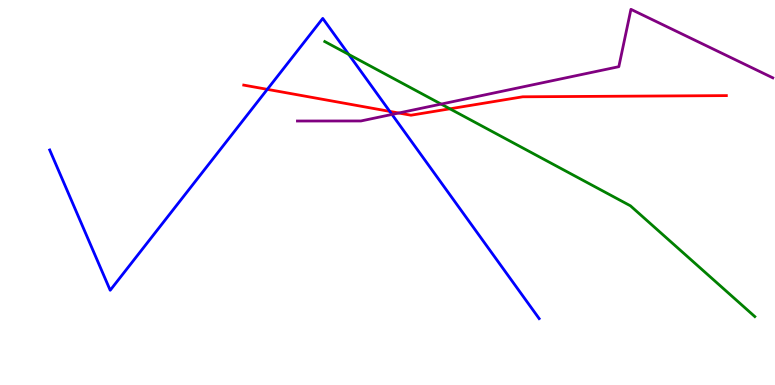[{'lines': ['blue', 'red'], 'intersections': [{'x': 3.45, 'y': 7.68}, {'x': 5.03, 'y': 7.11}]}, {'lines': ['green', 'red'], 'intersections': [{'x': 5.81, 'y': 7.17}]}, {'lines': ['purple', 'red'], 'intersections': [{'x': 5.14, 'y': 7.06}]}, {'lines': ['blue', 'green'], 'intersections': [{'x': 4.5, 'y': 8.59}]}, {'lines': ['blue', 'purple'], 'intersections': [{'x': 5.06, 'y': 7.03}]}, {'lines': ['green', 'purple'], 'intersections': [{'x': 5.69, 'y': 7.3}]}]